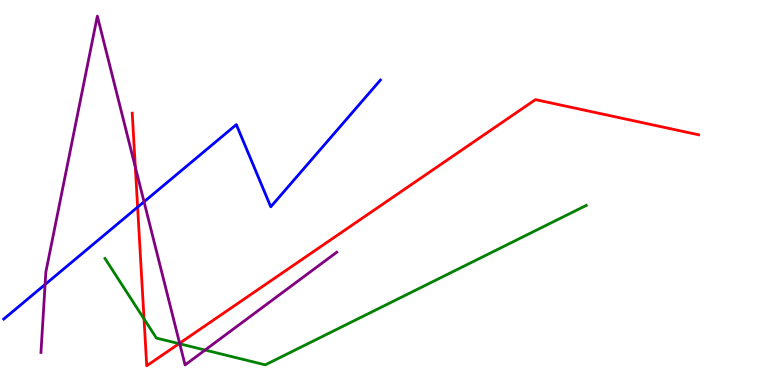[{'lines': ['blue', 'red'], 'intersections': [{'x': 1.78, 'y': 4.62}]}, {'lines': ['green', 'red'], 'intersections': [{'x': 1.86, 'y': 1.72}, {'x': 2.31, 'y': 1.07}]}, {'lines': ['purple', 'red'], 'intersections': [{'x': 1.75, 'y': 5.66}, {'x': 2.32, 'y': 1.08}]}, {'lines': ['blue', 'green'], 'intersections': []}, {'lines': ['blue', 'purple'], 'intersections': [{'x': 0.582, 'y': 2.61}, {'x': 1.86, 'y': 4.76}]}, {'lines': ['green', 'purple'], 'intersections': [{'x': 2.32, 'y': 1.07}, {'x': 2.65, 'y': 0.908}]}]